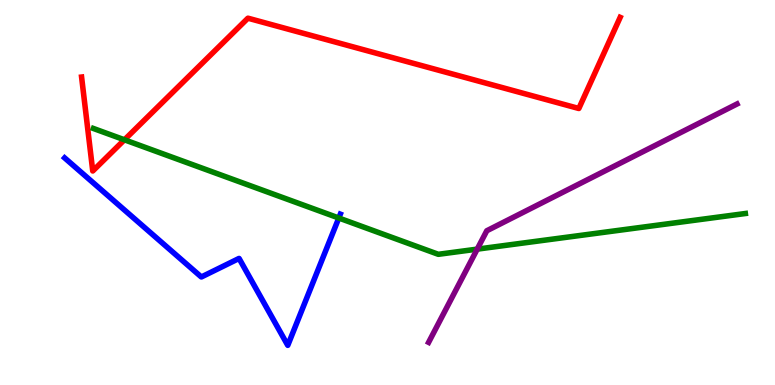[{'lines': ['blue', 'red'], 'intersections': []}, {'lines': ['green', 'red'], 'intersections': [{'x': 1.61, 'y': 6.37}]}, {'lines': ['purple', 'red'], 'intersections': []}, {'lines': ['blue', 'green'], 'intersections': [{'x': 4.37, 'y': 4.34}]}, {'lines': ['blue', 'purple'], 'intersections': []}, {'lines': ['green', 'purple'], 'intersections': [{'x': 6.16, 'y': 3.53}]}]